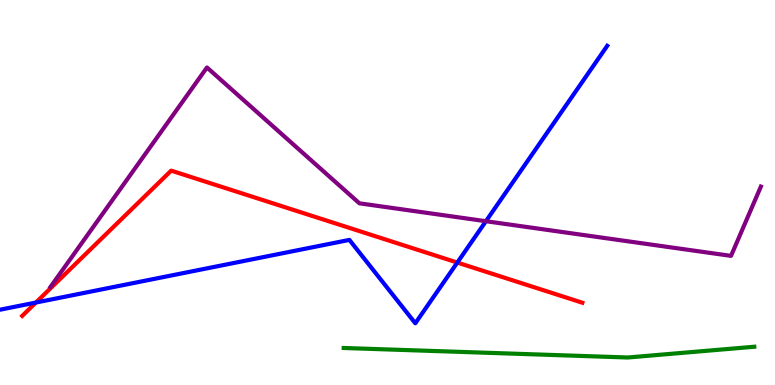[{'lines': ['blue', 'red'], 'intersections': [{'x': 0.463, 'y': 2.14}, {'x': 5.9, 'y': 3.18}]}, {'lines': ['green', 'red'], 'intersections': []}, {'lines': ['purple', 'red'], 'intersections': []}, {'lines': ['blue', 'green'], 'intersections': []}, {'lines': ['blue', 'purple'], 'intersections': [{'x': 6.27, 'y': 4.25}]}, {'lines': ['green', 'purple'], 'intersections': []}]